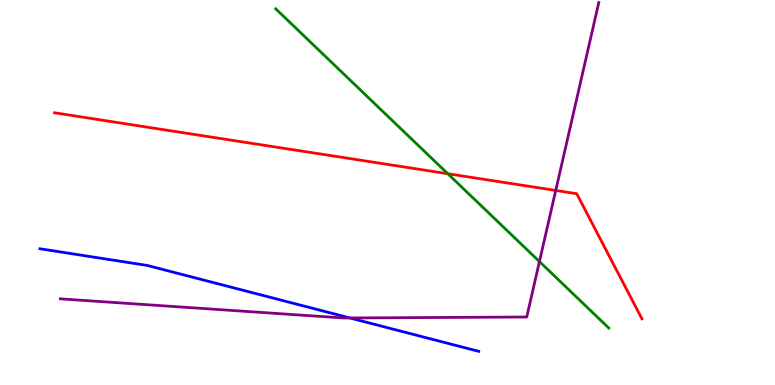[{'lines': ['blue', 'red'], 'intersections': []}, {'lines': ['green', 'red'], 'intersections': [{'x': 5.78, 'y': 5.49}]}, {'lines': ['purple', 'red'], 'intersections': [{'x': 7.17, 'y': 5.05}]}, {'lines': ['blue', 'green'], 'intersections': []}, {'lines': ['blue', 'purple'], 'intersections': [{'x': 4.52, 'y': 1.74}]}, {'lines': ['green', 'purple'], 'intersections': [{'x': 6.96, 'y': 3.21}]}]